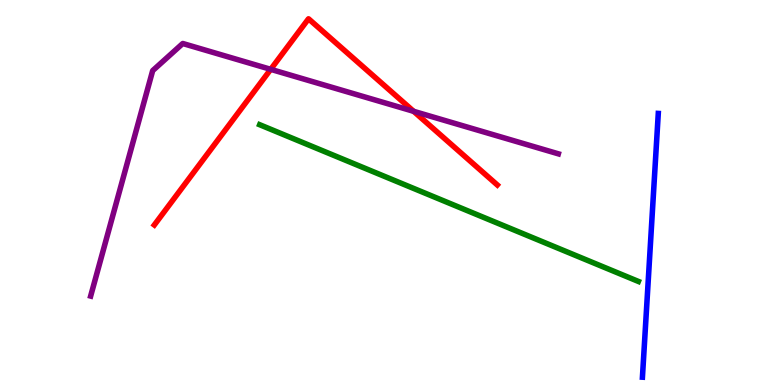[{'lines': ['blue', 'red'], 'intersections': []}, {'lines': ['green', 'red'], 'intersections': []}, {'lines': ['purple', 'red'], 'intersections': [{'x': 3.49, 'y': 8.2}, {'x': 5.34, 'y': 7.11}]}, {'lines': ['blue', 'green'], 'intersections': []}, {'lines': ['blue', 'purple'], 'intersections': []}, {'lines': ['green', 'purple'], 'intersections': []}]